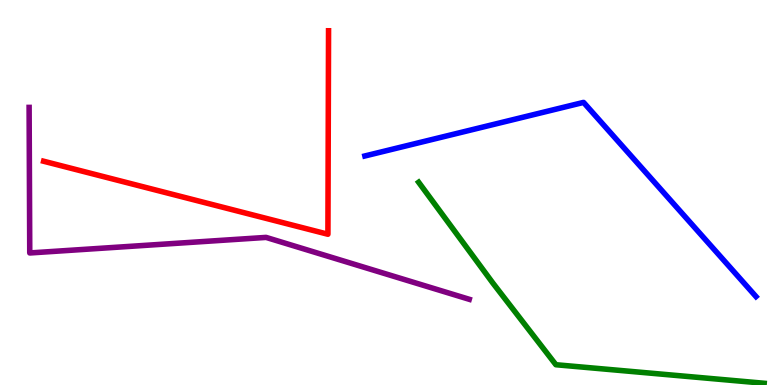[{'lines': ['blue', 'red'], 'intersections': []}, {'lines': ['green', 'red'], 'intersections': []}, {'lines': ['purple', 'red'], 'intersections': []}, {'lines': ['blue', 'green'], 'intersections': []}, {'lines': ['blue', 'purple'], 'intersections': []}, {'lines': ['green', 'purple'], 'intersections': []}]